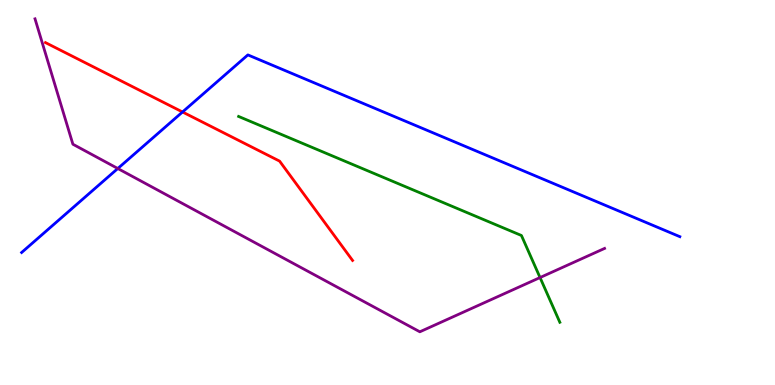[{'lines': ['blue', 'red'], 'intersections': [{'x': 2.36, 'y': 7.09}]}, {'lines': ['green', 'red'], 'intersections': []}, {'lines': ['purple', 'red'], 'intersections': []}, {'lines': ['blue', 'green'], 'intersections': []}, {'lines': ['blue', 'purple'], 'intersections': [{'x': 1.52, 'y': 5.62}]}, {'lines': ['green', 'purple'], 'intersections': [{'x': 6.97, 'y': 2.79}]}]